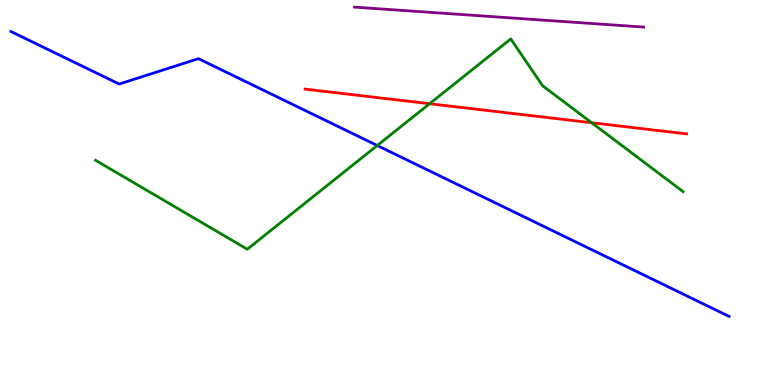[{'lines': ['blue', 'red'], 'intersections': []}, {'lines': ['green', 'red'], 'intersections': [{'x': 5.54, 'y': 7.31}, {'x': 7.63, 'y': 6.81}]}, {'lines': ['purple', 'red'], 'intersections': []}, {'lines': ['blue', 'green'], 'intersections': [{'x': 4.87, 'y': 6.22}]}, {'lines': ['blue', 'purple'], 'intersections': []}, {'lines': ['green', 'purple'], 'intersections': []}]